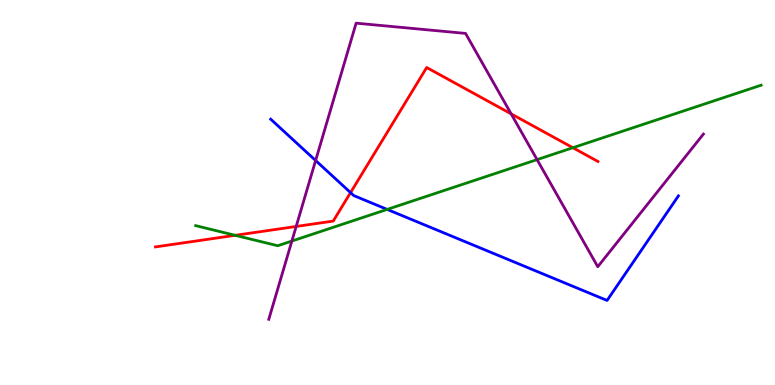[{'lines': ['blue', 'red'], 'intersections': [{'x': 4.52, 'y': 5.0}]}, {'lines': ['green', 'red'], 'intersections': [{'x': 3.03, 'y': 3.89}, {'x': 7.39, 'y': 6.16}]}, {'lines': ['purple', 'red'], 'intersections': [{'x': 3.82, 'y': 4.12}, {'x': 6.6, 'y': 7.04}]}, {'lines': ['blue', 'green'], 'intersections': [{'x': 5.0, 'y': 4.56}]}, {'lines': ['blue', 'purple'], 'intersections': [{'x': 4.07, 'y': 5.83}]}, {'lines': ['green', 'purple'], 'intersections': [{'x': 3.77, 'y': 3.74}, {'x': 6.93, 'y': 5.85}]}]